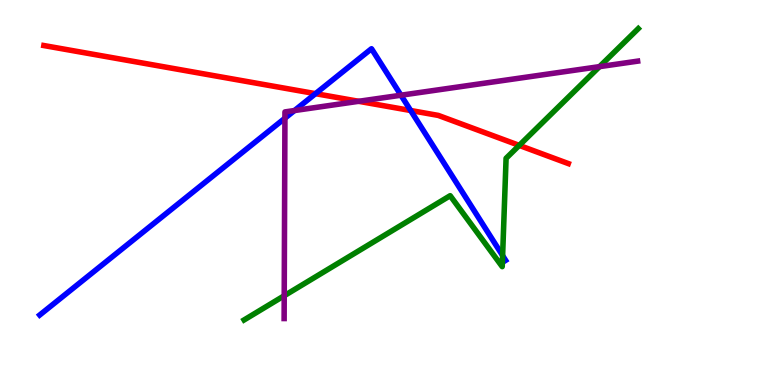[{'lines': ['blue', 'red'], 'intersections': [{'x': 4.07, 'y': 7.57}, {'x': 5.3, 'y': 7.13}]}, {'lines': ['green', 'red'], 'intersections': [{'x': 6.7, 'y': 6.22}]}, {'lines': ['purple', 'red'], 'intersections': [{'x': 4.63, 'y': 7.37}]}, {'lines': ['blue', 'green'], 'intersections': [{'x': 6.49, 'y': 3.36}]}, {'lines': ['blue', 'purple'], 'intersections': [{'x': 3.68, 'y': 6.93}, {'x': 3.8, 'y': 7.13}, {'x': 5.17, 'y': 7.53}]}, {'lines': ['green', 'purple'], 'intersections': [{'x': 3.67, 'y': 2.32}, {'x': 7.74, 'y': 8.27}]}]